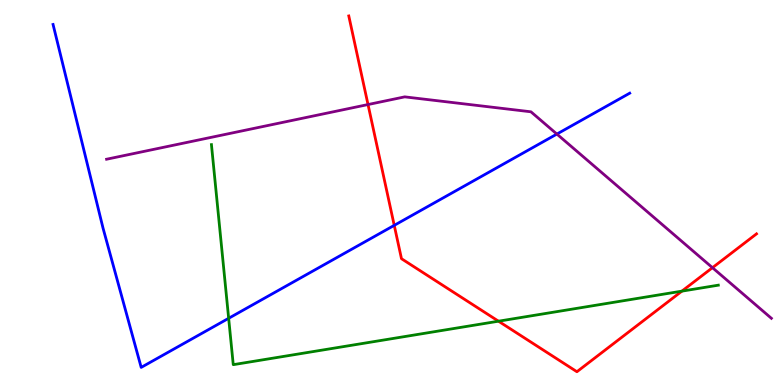[{'lines': ['blue', 'red'], 'intersections': [{'x': 5.09, 'y': 4.15}]}, {'lines': ['green', 'red'], 'intersections': [{'x': 6.43, 'y': 1.66}, {'x': 8.8, 'y': 2.44}]}, {'lines': ['purple', 'red'], 'intersections': [{'x': 4.75, 'y': 7.28}, {'x': 9.19, 'y': 3.05}]}, {'lines': ['blue', 'green'], 'intersections': [{'x': 2.95, 'y': 1.73}]}, {'lines': ['blue', 'purple'], 'intersections': [{'x': 7.19, 'y': 6.52}]}, {'lines': ['green', 'purple'], 'intersections': []}]